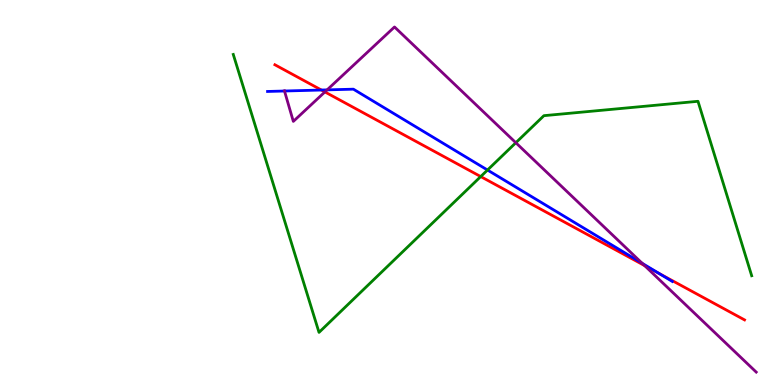[{'lines': ['blue', 'red'], 'intersections': [{'x': 4.15, 'y': 7.66}, {'x': 8.5, 'y': 2.9}]}, {'lines': ['green', 'red'], 'intersections': [{'x': 6.2, 'y': 5.41}]}, {'lines': ['purple', 'red'], 'intersections': [{'x': 4.19, 'y': 7.61}, {'x': 8.32, 'y': 3.1}]}, {'lines': ['blue', 'green'], 'intersections': [{'x': 6.29, 'y': 5.58}]}, {'lines': ['blue', 'purple'], 'intersections': [{'x': 3.67, 'y': 7.64}, {'x': 4.22, 'y': 7.67}, {'x': 8.29, 'y': 3.16}]}, {'lines': ['green', 'purple'], 'intersections': [{'x': 6.66, 'y': 6.29}]}]